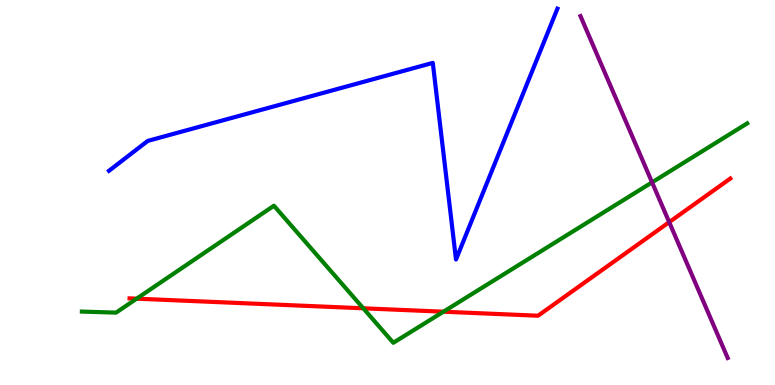[{'lines': ['blue', 'red'], 'intersections': []}, {'lines': ['green', 'red'], 'intersections': [{'x': 1.76, 'y': 2.24}, {'x': 4.69, 'y': 1.99}, {'x': 5.72, 'y': 1.9}]}, {'lines': ['purple', 'red'], 'intersections': [{'x': 8.63, 'y': 4.23}]}, {'lines': ['blue', 'green'], 'intersections': []}, {'lines': ['blue', 'purple'], 'intersections': []}, {'lines': ['green', 'purple'], 'intersections': [{'x': 8.41, 'y': 5.26}]}]